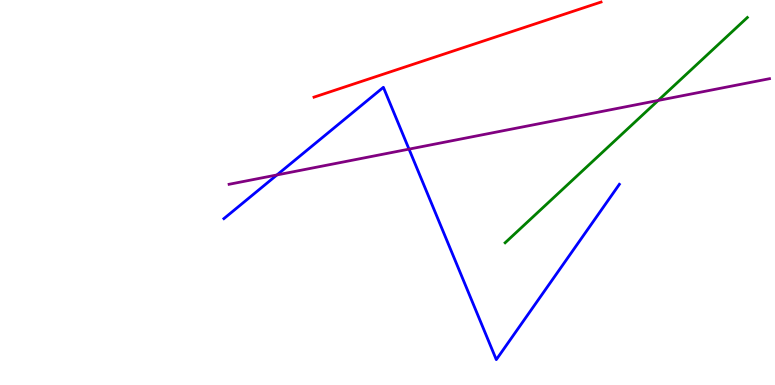[{'lines': ['blue', 'red'], 'intersections': []}, {'lines': ['green', 'red'], 'intersections': []}, {'lines': ['purple', 'red'], 'intersections': []}, {'lines': ['blue', 'green'], 'intersections': []}, {'lines': ['blue', 'purple'], 'intersections': [{'x': 3.57, 'y': 5.46}, {'x': 5.28, 'y': 6.13}]}, {'lines': ['green', 'purple'], 'intersections': [{'x': 8.49, 'y': 7.39}]}]